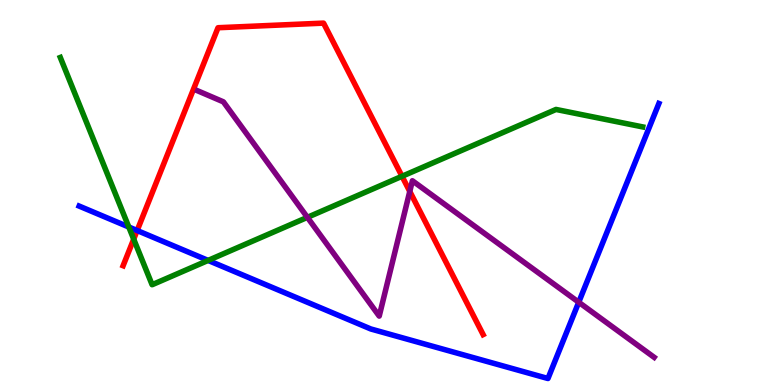[{'lines': ['blue', 'red'], 'intersections': [{'x': 1.77, 'y': 4.01}]}, {'lines': ['green', 'red'], 'intersections': [{'x': 1.73, 'y': 3.79}, {'x': 5.19, 'y': 5.42}]}, {'lines': ['purple', 'red'], 'intersections': [{'x': 5.29, 'y': 5.03}]}, {'lines': ['blue', 'green'], 'intersections': [{'x': 1.66, 'y': 4.1}, {'x': 2.69, 'y': 3.24}]}, {'lines': ['blue', 'purple'], 'intersections': [{'x': 7.47, 'y': 2.15}]}, {'lines': ['green', 'purple'], 'intersections': [{'x': 3.97, 'y': 4.35}]}]